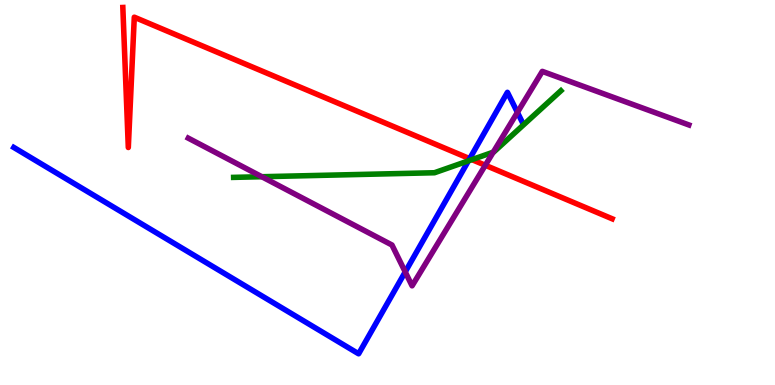[{'lines': ['blue', 'red'], 'intersections': [{'x': 6.06, 'y': 5.88}]}, {'lines': ['green', 'red'], 'intersections': [{'x': 6.09, 'y': 5.85}]}, {'lines': ['purple', 'red'], 'intersections': [{'x': 6.26, 'y': 5.71}]}, {'lines': ['blue', 'green'], 'intersections': [{'x': 6.04, 'y': 5.82}]}, {'lines': ['blue', 'purple'], 'intersections': [{'x': 5.23, 'y': 2.94}, {'x': 6.68, 'y': 7.08}]}, {'lines': ['green', 'purple'], 'intersections': [{'x': 3.38, 'y': 5.41}, {'x': 6.36, 'y': 6.05}]}]